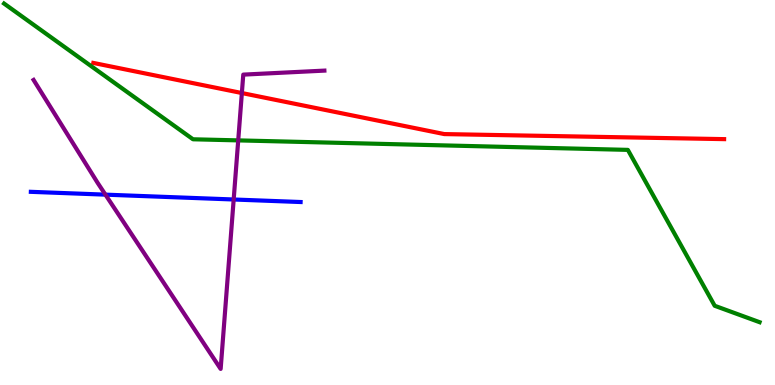[{'lines': ['blue', 'red'], 'intersections': []}, {'lines': ['green', 'red'], 'intersections': []}, {'lines': ['purple', 'red'], 'intersections': [{'x': 3.12, 'y': 7.58}]}, {'lines': ['blue', 'green'], 'intersections': []}, {'lines': ['blue', 'purple'], 'intersections': [{'x': 1.36, 'y': 4.94}, {'x': 3.02, 'y': 4.82}]}, {'lines': ['green', 'purple'], 'intersections': [{'x': 3.07, 'y': 6.35}]}]